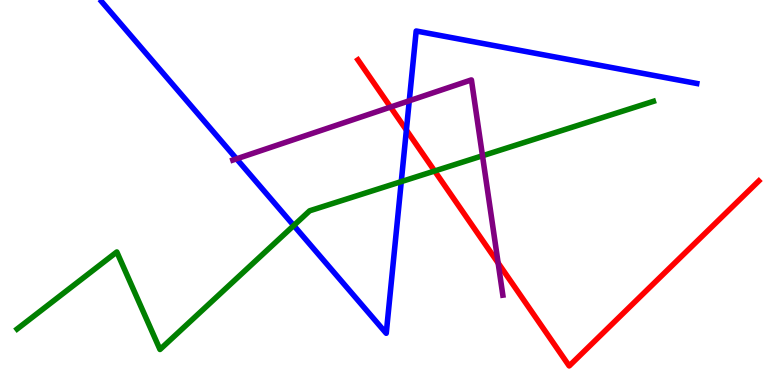[{'lines': ['blue', 'red'], 'intersections': [{'x': 5.24, 'y': 6.62}]}, {'lines': ['green', 'red'], 'intersections': [{'x': 5.61, 'y': 5.56}]}, {'lines': ['purple', 'red'], 'intersections': [{'x': 5.04, 'y': 7.22}, {'x': 6.43, 'y': 3.17}]}, {'lines': ['blue', 'green'], 'intersections': [{'x': 3.79, 'y': 4.14}, {'x': 5.18, 'y': 5.28}]}, {'lines': ['blue', 'purple'], 'intersections': [{'x': 3.05, 'y': 5.87}, {'x': 5.28, 'y': 7.38}]}, {'lines': ['green', 'purple'], 'intersections': [{'x': 6.23, 'y': 5.95}]}]